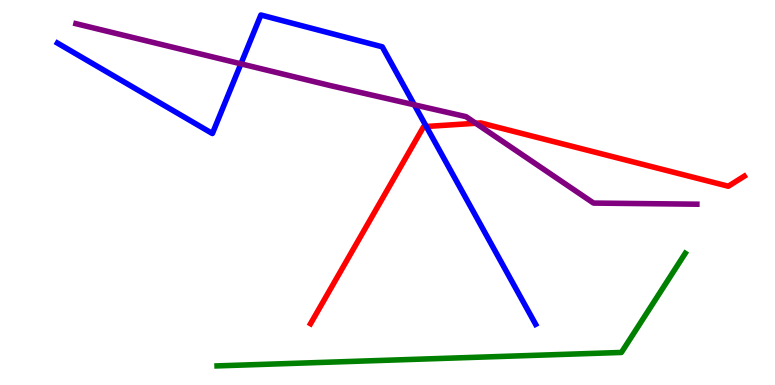[{'lines': ['blue', 'red'], 'intersections': [{'x': 5.5, 'y': 6.71}]}, {'lines': ['green', 'red'], 'intersections': []}, {'lines': ['purple', 'red'], 'intersections': [{'x': 6.14, 'y': 6.8}]}, {'lines': ['blue', 'green'], 'intersections': []}, {'lines': ['blue', 'purple'], 'intersections': [{'x': 3.11, 'y': 8.34}, {'x': 5.35, 'y': 7.28}]}, {'lines': ['green', 'purple'], 'intersections': []}]